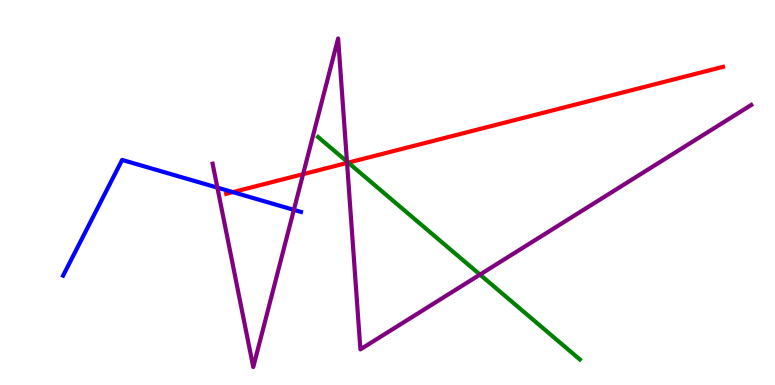[{'lines': ['blue', 'red'], 'intersections': [{'x': 3.0, 'y': 5.01}]}, {'lines': ['green', 'red'], 'intersections': [{'x': 4.49, 'y': 5.78}]}, {'lines': ['purple', 'red'], 'intersections': [{'x': 3.91, 'y': 5.48}, {'x': 4.48, 'y': 5.77}]}, {'lines': ['blue', 'green'], 'intersections': []}, {'lines': ['blue', 'purple'], 'intersections': [{'x': 2.81, 'y': 5.13}, {'x': 3.79, 'y': 4.55}]}, {'lines': ['green', 'purple'], 'intersections': [{'x': 4.48, 'y': 5.8}, {'x': 6.19, 'y': 2.87}]}]